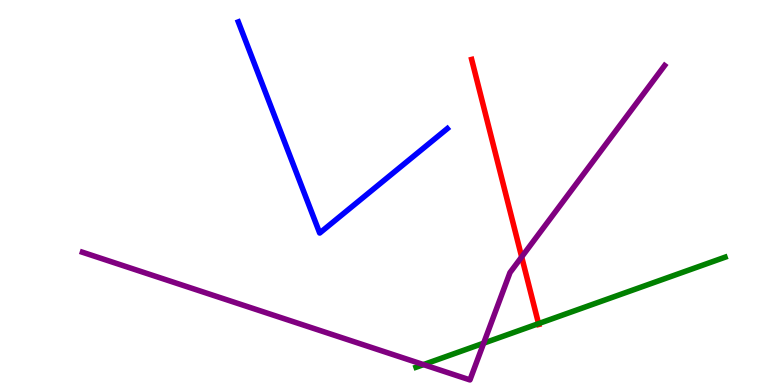[{'lines': ['blue', 'red'], 'intersections': []}, {'lines': ['green', 'red'], 'intersections': [{'x': 6.95, 'y': 1.59}]}, {'lines': ['purple', 'red'], 'intersections': [{'x': 6.73, 'y': 3.33}]}, {'lines': ['blue', 'green'], 'intersections': []}, {'lines': ['blue', 'purple'], 'intersections': []}, {'lines': ['green', 'purple'], 'intersections': [{'x': 5.46, 'y': 0.53}, {'x': 6.24, 'y': 1.09}]}]